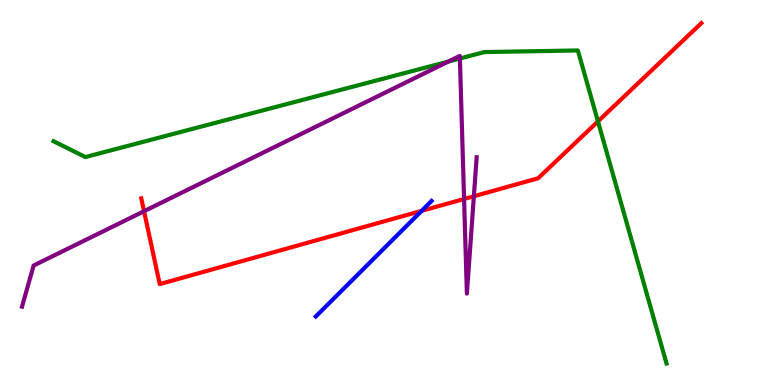[{'lines': ['blue', 'red'], 'intersections': [{'x': 5.44, 'y': 4.52}]}, {'lines': ['green', 'red'], 'intersections': [{'x': 7.72, 'y': 6.85}]}, {'lines': ['purple', 'red'], 'intersections': [{'x': 1.86, 'y': 4.51}, {'x': 5.99, 'y': 4.83}, {'x': 6.11, 'y': 4.9}]}, {'lines': ['blue', 'green'], 'intersections': []}, {'lines': ['blue', 'purple'], 'intersections': []}, {'lines': ['green', 'purple'], 'intersections': [{'x': 5.78, 'y': 8.4}, {'x': 5.93, 'y': 8.48}]}]